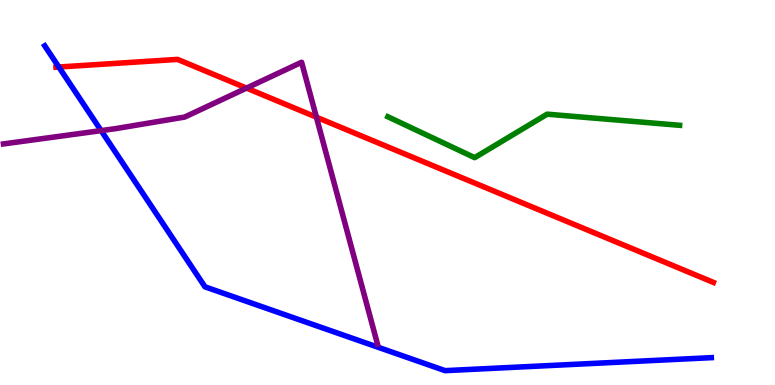[{'lines': ['blue', 'red'], 'intersections': [{'x': 0.759, 'y': 8.26}]}, {'lines': ['green', 'red'], 'intersections': []}, {'lines': ['purple', 'red'], 'intersections': [{'x': 3.18, 'y': 7.71}, {'x': 4.08, 'y': 6.96}]}, {'lines': ['blue', 'green'], 'intersections': []}, {'lines': ['blue', 'purple'], 'intersections': [{'x': 1.3, 'y': 6.61}]}, {'lines': ['green', 'purple'], 'intersections': []}]